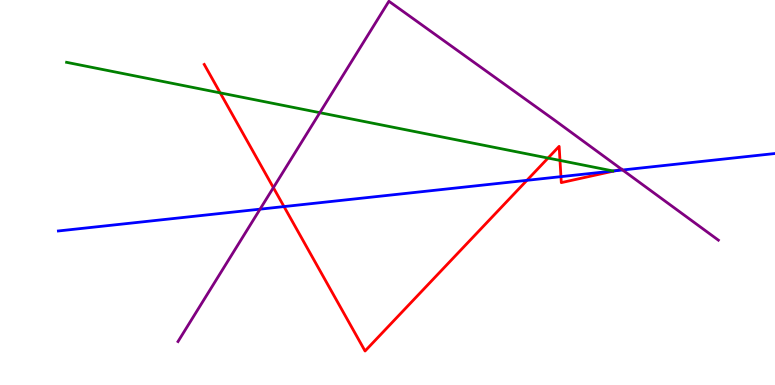[{'lines': ['blue', 'red'], 'intersections': [{'x': 3.66, 'y': 4.63}, {'x': 6.8, 'y': 5.32}, {'x': 7.24, 'y': 5.41}, {'x': 7.93, 'y': 5.56}]}, {'lines': ['green', 'red'], 'intersections': [{'x': 2.84, 'y': 7.59}, {'x': 7.07, 'y': 5.89}, {'x': 7.23, 'y': 5.83}]}, {'lines': ['purple', 'red'], 'intersections': [{'x': 3.53, 'y': 5.13}]}, {'lines': ['blue', 'green'], 'intersections': []}, {'lines': ['blue', 'purple'], 'intersections': [{'x': 3.36, 'y': 4.57}, {'x': 8.03, 'y': 5.58}]}, {'lines': ['green', 'purple'], 'intersections': [{'x': 4.13, 'y': 7.07}]}]